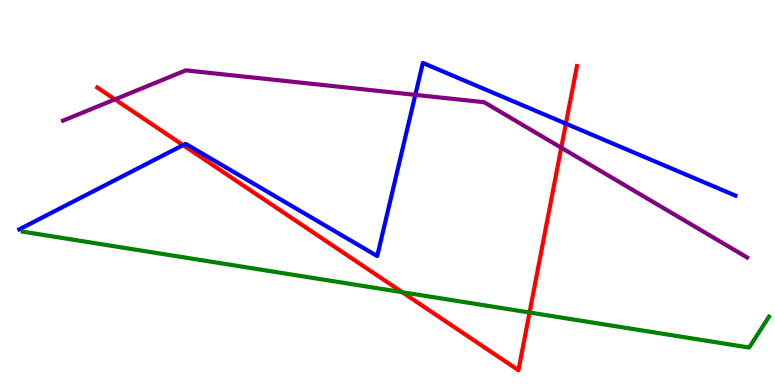[{'lines': ['blue', 'red'], 'intersections': [{'x': 2.36, 'y': 6.23}, {'x': 7.3, 'y': 6.79}]}, {'lines': ['green', 'red'], 'intersections': [{'x': 5.19, 'y': 2.41}, {'x': 6.83, 'y': 1.88}]}, {'lines': ['purple', 'red'], 'intersections': [{'x': 1.48, 'y': 7.42}, {'x': 7.24, 'y': 6.16}]}, {'lines': ['blue', 'green'], 'intersections': []}, {'lines': ['blue', 'purple'], 'intersections': [{'x': 5.36, 'y': 7.54}]}, {'lines': ['green', 'purple'], 'intersections': []}]